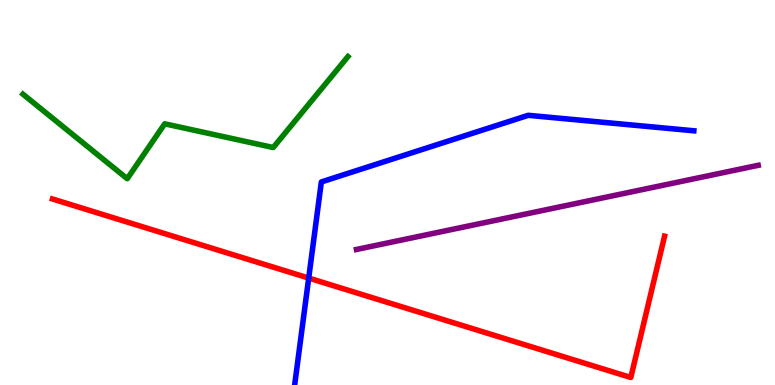[{'lines': ['blue', 'red'], 'intersections': [{'x': 3.98, 'y': 2.78}]}, {'lines': ['green', 'red'], 'intersections': []}, {'lines': ['purple', 'red'], 'intersections': []}, {'lines': ['blue', 'green'], 'intersections': []}, {'lines': ['blue', 'purple'], 'intersections': []}, {'lines': ['green', 'purple'], 'intersections': []}]